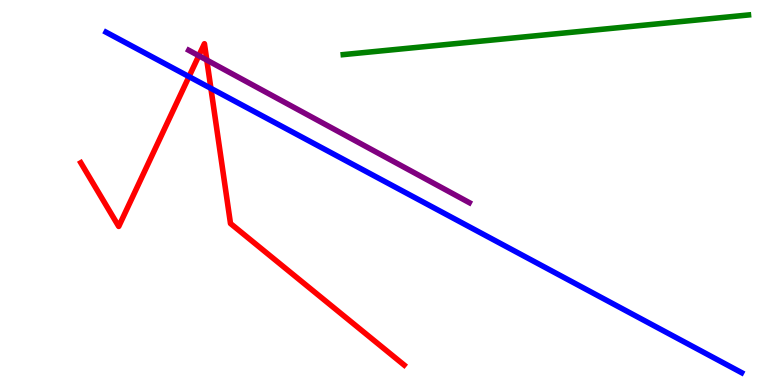[{'lines': ['blue', 'red'], 'intersections': [{'x': 2.44, 'y': 8.01}, {'x': 2.72, 'y': 7.71}]}, {'lines': ['green', 'red'], 'intersections': []}, {'lines': ['purple', 'red'], 'intersections': [{'x': 2.57, 'y': 8.55}, {'x': 2.67, 'y': 8.44}]}, {'lines': ['blue', 'green'], 'intersections': []}, {'lines': ['blue', 'purple'], 'intersections': []}, {'lines': ['green', 'purple'], 'intersections': []}]